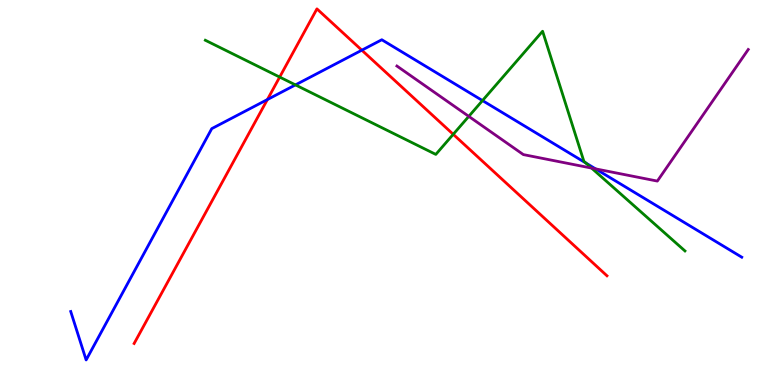[{'lines': ['blue', 'red'], 'intersections': [{'x': 3.45, 'y': 7.41}, {'x': 4.67, 'y': 8.7}]}, {'lines': ['green', 'red'], 'intersections': [{'x': 3.61, 'y': 8.0}, {'x': 5.85, 'y': 6.51}]}, {'lines': ['purple', 'red'], 'intersections': []}, {'lines': ['blue', 'green'], 'intersections': [{'x': 3.81, 'y': 7.8}, {'x': 6.23, 'y': 7.39}, {'x': 7.56, 'y': 5.77}]}, {'lines': ['blue', 'purple'], 'intersections': [{'x': 7.68, 'y': 5.61}]}, {'lines': ['green', 'purple'], 'intersections': [{'x': 6.05, 'y': 6.98}, {'x': 7.63, 'y': 5.63}]}]